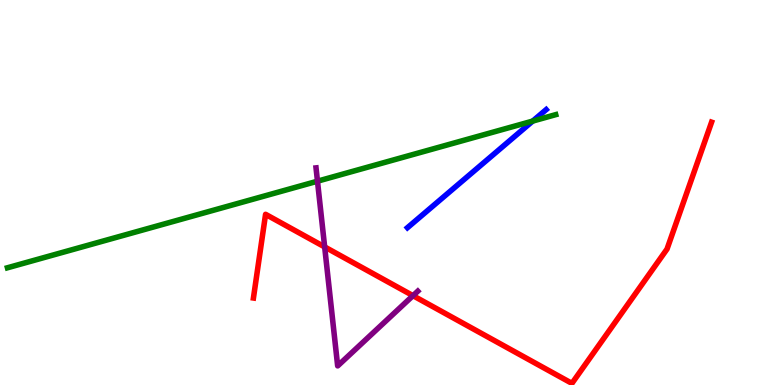[{'lines': ['blue', 'red'], 'intersections': []}, {'lines': ['green', 'red'], 'intersections': []}, {'lines': ['purple', 'red'], 'intersections': [{'x': 4.19, 'y': 3.59}, {'x': 5.33, 'y': 2.32}]}, {'lines': ['blue', 'green'], 'intersections': [{'x': 6.87, 'y': 6.86}]}, {'lines': ['blue', 'purple'], 'intersections': []}, {'lines': ['green', 'purple'], 'intersections': [{'x': 4.1, 'y': 5.29}]}]